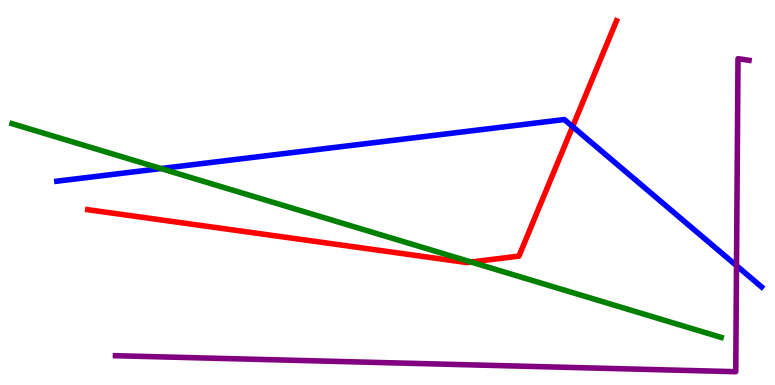[{'lines': ['blue', 'red'], 'intersections': [{'x': 7.39, 'y': 6.71}]}, {'lines': ['green', 'red'], 'intersections': [{'x': 6.08, 'y': 3.19}]}, {'lines': ['purple', 'red'], 'intersections': []}, {'lines': ['blue', 'green'], 'intersections': [{'x': 2.08, 'y': 5.62}]}, {'lines': ['blue', 'purple'], 'intersections': [{'x': 9.5, 'y': 3.1}]}, {'lines': ['green', 'purple'], 'intersections': []}]